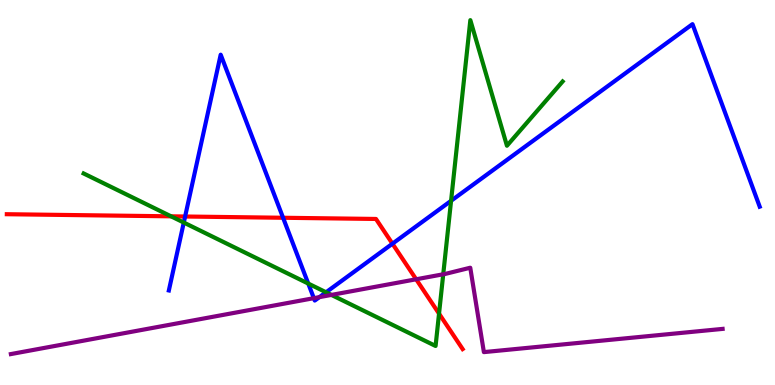[{'lines': ['blue', 'red'], 'intersections': [{'x': 2.39, 'y': 4.38}, {'x': 3.65, 'y': 4.34}, {'x': 5.06, 'y': 3.67}]}, {'lines': ['green', 'red'], 'intersections': [{'x': 2.21, 'y': 4.38}, {'x': 5.67, 'y': 1.85}]}, {'lines': ['purple', 'red'], 'intersections': [{'x': 5.37, 'y': 2.75}]}, {'lines': ['blue', 'green'], 'intersections': [{'x': 2.37, 'y': 4.22}, {'x': 3.98, 'y': 2.63}, {'x': 4.21, 'y': 2.41}, {'x': 5.82, 'y': 4.78}]}, {'lines': ['blue', 'purple'], 'intersections': [{'x': 4.05, 'y': 2.26}, {'x': 4.12, 'y': 2.28}]}, {'lines': ['green', 'purple'], 'intersections': [{'x': 4.28, 'y': 2.34}, {'x': 5.72, 'y': 2.88}]}]